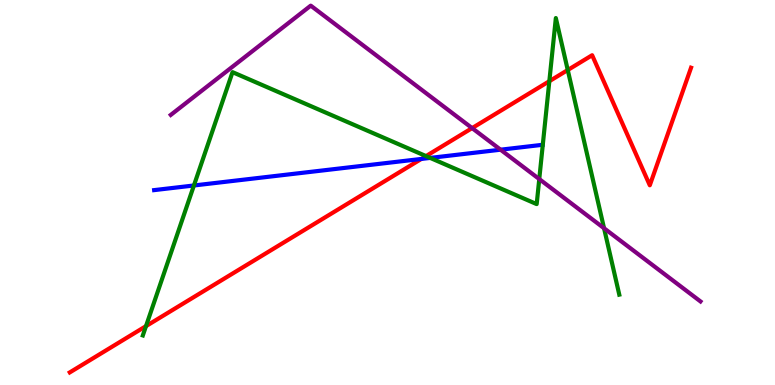[{'lines': ['blue', 'red'], 'intersections': [{'x': 5.44, 'y': 5.87}]}, {'lines': ['green', 'red'], 'intersections': [{'x': 1.88, 'y': 1.53}, {'x': 5.5, 'y': 5.95}, {'x': 7.09, 'y': 7.89}, {'x': 7.33, 'y': 8.18}]}, {'lines': ['purple', 'red'], 'intersections': [{'x': 6.09, 'y': 6.67}]}, {'lines': ['blue', 'green'], 'intersections': [{'x': 2.5, 'y': 5.18}, {'x': 5.55, 'y': 5.9}]}, {'lines': ['blue', 'purple'], 'intersections': [{'x': 6.46, 'y': 6.11}]}, {'lines': ['green', 'purple'], 'intersections': [{'x': 6.96, 'y': 5.35}, {'x': 7.79, 'y': 4.07}]}]